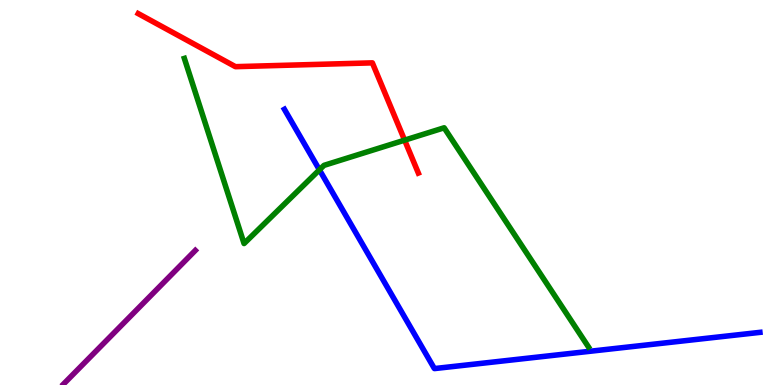[{'lines': ['blue', 'red'], 'intersections': []}, {'lines': ['green', 'red'], 'intersections': [{'x': 5.22, 'y': 6.36}]}, {'lines': ['purple', 'red'], 'intersections': []}, {'lines': ['blue', 'green'], 'intersections': [{'x': 4.12, 'y': 5.59}]}, {'lines': ['blue', 'purple'], 'intersections': []}, {'lines': ['green', 'purple'], 'intersections': []}]